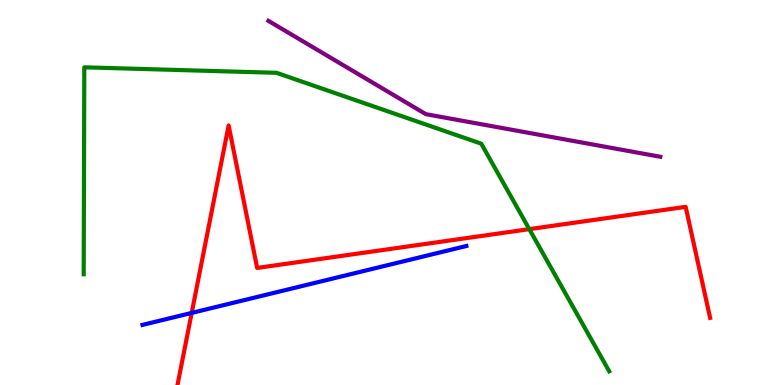[{'lines': ['blue', 'red'], 'intersections': [{'x': 2.47, 'y': 1.87}]}, {'lines': ['green', 'red'], 'intersections': [{'x': 6.83, 'y': 4.05}]}, {'lines': ['purple', 'red'], 'intersections': []}, {'lines': ['blue', 'green'], 'intersections': []}, {'lines': ['blue', 'purple'], 'intersections': []}, {'lines': ['green', 'purple'], 'intersections': []}]